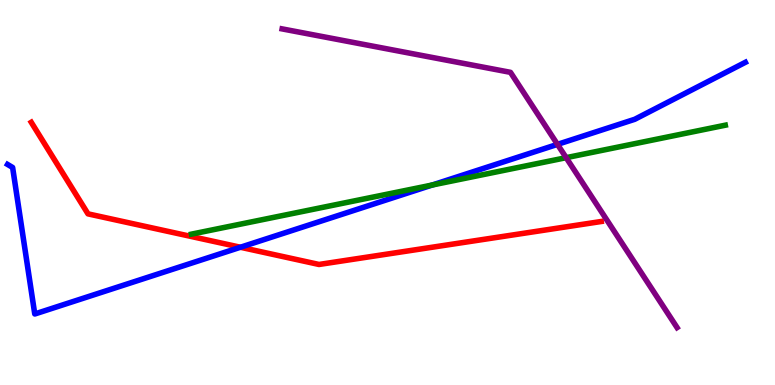[{'lines': ['blue', 'red'], 'intersections': [{'x': 3.1, 'y': 3.58}]}, {'lines': ['green', 'red'], 'intersections': []}, {'lines': ['purple', 'red'], 'intersections': []}, {'lines': ['blue', 'green'], 'intersections': [{'x': 5.58, 'y': 5.19}]}, {'lines': ['blue', 'purple'], 'intersections': [{'x': 7.19, 'y': 6.25}]}, {'lines': ['green', 'purple'], 'intersections': [{'x': 7.31, 'y': 5.9}]}]